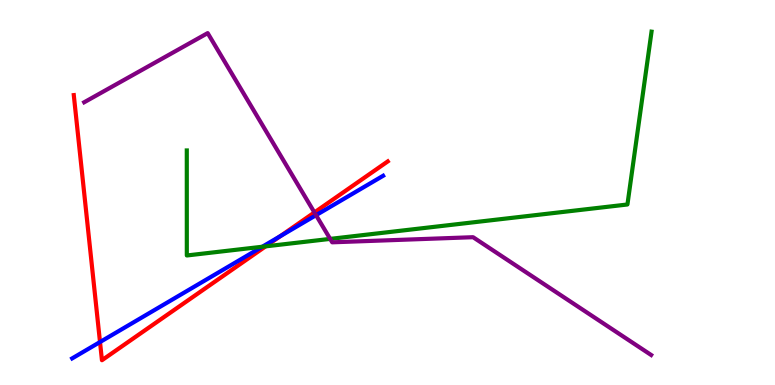[{'lines': ['blue', 'red'], 'intersections': [{'x': 1.29, 'y': 1.12}, {'x': 3.62, 'y': 3.87}]}, {'lines': ['green', 'red'], 'intersections': [{'x': 3.43, 'y': 3.6}]}, {'lines': ['purple', 'red'], 'intersections': [{'x': 4.06, 'y': 4.48}]}, {'lines': ['blue', 'green'], 'intersections': [{'x': 3.38, 'y': 3.59}]}, {'lines': ['blue', 'purple'], 'intersections': [{'x': 4.08, 'y': 4.41}]}, {'lines': ['green', 'purple'], 'intersections': [{'x': 4.26, 'y': 3.8}]}]